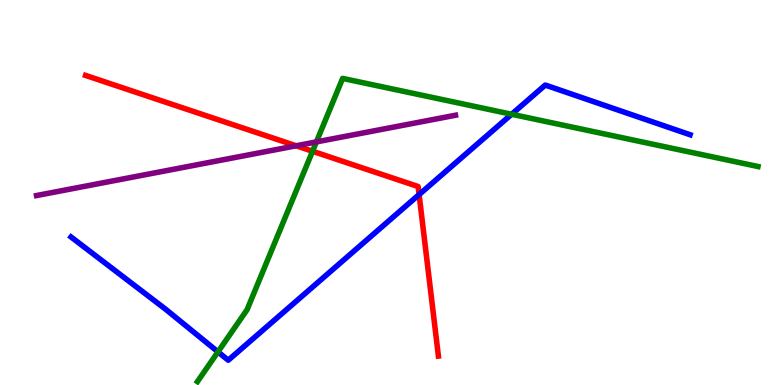[{'lines': ['blue', 'red'], 'intersections': [{'x': 5.41, 'y': 4.95}]}, {'lines': ['green', 'red'], 'intersections': [{'x': 4.03, 'y': 6.07}]}, {'lines': ['purple', 'red'], 'intersections': [{'x': 3.82, 'y': 6.21}]}, {'lines': ['blue', 'green'], 'intersections': [{'x': 2.81, 'y': 0.861}, {'x': 6.6, 'y': 7.03}]}, {'lines': ['blue', 'purple'], 'intersections': []}, {'lines': ['green', 'purple'], 'intersections': [{'x': 4.08, 'y': 6.31}]}]